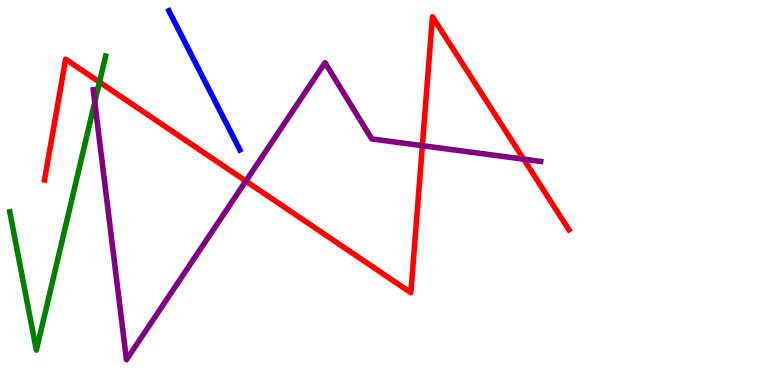[{'lines': ['blue', 'red'], 'intersections': []}, {'lines': ['green', 'red'], 'intersections': [{'x': 1.28, 'y': 7.87}]}, {'lines': ['purple', 'red'], 'intersections': [{'x': 3.17, 'y': 5.3}, {'x': 5.45, 'y': 6.22}, {'x': 6.76, 'y': 5.87}]}, {'lines': ['blue', 'green'], 'intersections': []}, {'lines': ['blue', 'purple'], 'intersections': []}, {'lines': ['green', 'purple'], 'intersections': [{'x': 1.22, 'y': 7.35}]}]